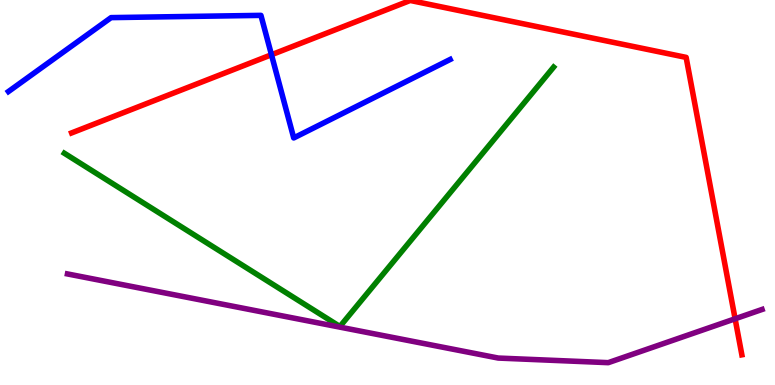[{'lines': ['blue', 'red'], 'intersections': [{'x': 3.5, 'y': 8.58}]}, {'lines': ['green', 'red'], 'intersections': []}, {'lines': ['purple', 'red'], 'intersections': [{'x': 9.49, 'y': 1.72}]}, {'lines': ['blue', 'green'], 'intersections': []}, {'lines': ['blue', 'purple'], 'intersections': []}, {'lines': ['green', 'purple'], 'intersections': []}]